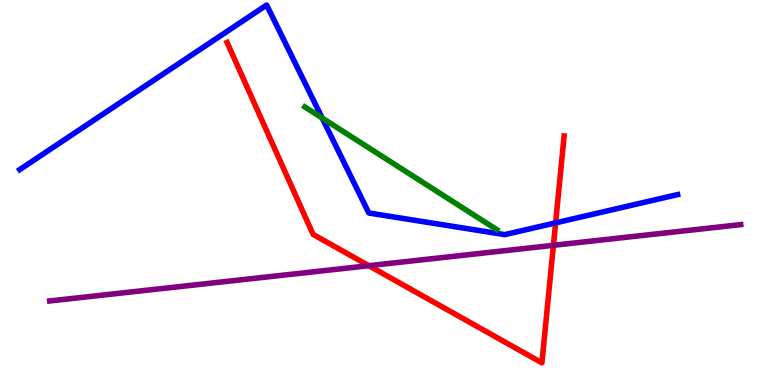[{'lines': ['blue', 'red'], 'intersections': [{'x': 7.17, 'y': 4.21}]}, {'lines': ['green', 'red'], 'intersections': []}, {'lines': ['purple', 'red'], 'intersections': [{'x': 4.76, 'y': 3.1}, {'x': 7.14, 'y': 3.63}]}, {'lines': ['blue', 'green'], 'intersections': [{'x': 4.16, 'y': 6.93}]}, {'lines': ['blue', 'purple'], 'intersections': []}, {'lines': ['green', 'purple'], 'intersections': []}]